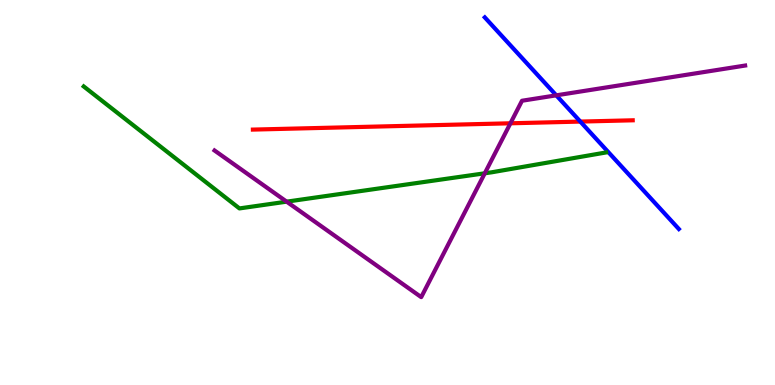[{'lines': ['blue', 'red'], 'intersections': [{'x': 7.49, 'y': 6.84}]}, {'lines': ['green', 'red'], 'intersections': []}, {'lines': ['purple', 'red'], 'intersections': [{'x': 6.59, 'y': 6.8}]}, {'lines': ['blue', 'green'], 'intersections': []}, {'lines': ['blue', 'purple'], 'intersections': [{'x': 7.18, 'y': 7.52}]}, {'lines': ['green', 'purple'], 'intersections': [{'x': 3.7, 'y': 4.76}, {'x': 6.26, 'y': 5.5}]}]